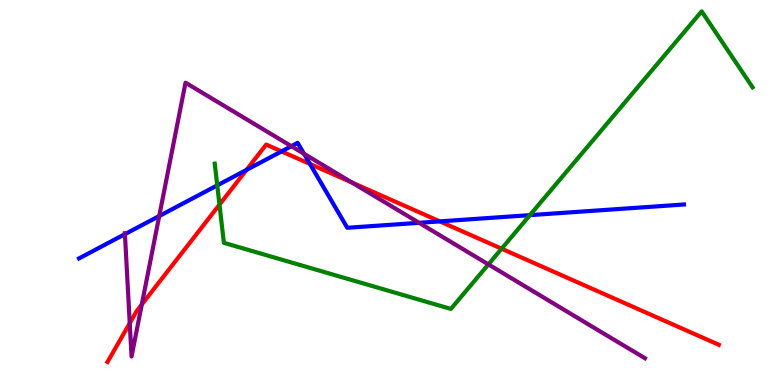[{'lines': ['blue', 'red'], 'intersections': [{'x': 3.18, 'y': 5.59}, {'x': 3.63, 'y': 6.07}, {'x': 4.0, 'y': 5.74}, {'x': 5.68, 'y': 4.25}]}, {'lines': ['green', 'red'], 'intersections': [{'x': 2.83, 'y': 4.69}, {'x': 6.47, 'y': 3.54}]}, {'lines': ['purple', 'red'], 'intersections': [{'x': 1.67, 'y': 1.61}, {'x': 1.83, 'y': 2.09}, {'x': 4.54, 'y': 5.26}]}, {'lines': ['blue', 'green'], 'intersections': [{'x': 2.8, 'y': 5.19}, {'x': 6.84, 'y': 4.41}]}, {'lines': ['blue', 'purple'], 'intersections': [{'x': 1.61, 'y': 3.92}, {'x': 2.05, 'y': 4.39}, {'x': 3.76, 'y': 6.2}, {'x': 3.92, 'y': 6.01}, {'x': 5.41, 'y': 4.21}]}, {'lines': ['green', 'purple'], 'intersections': [{'x': 6.3, 'y': 3.13}]}]